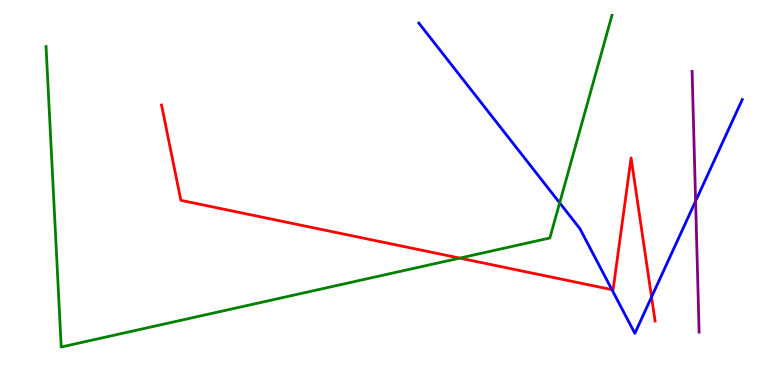[{'lines': ['blue', 'red'], 'intersections': [{'x': 7.9, 'y': 2.48}, {'x': 8.41, 'y': 2.29}]}, {'lines': ['green', 'red'], 'intersections': [{'x': 5.93, 'y': 3.3}]}, {'lines': ['purple', 'red'], 'intersections': []}, {'lines': ['blue', 'green'], 'intersections': [{'x': 7.22, 'y': 4.73}]}, {'lines': ['blue', 'purple'], 'intersections': [{'x': 8.98, 'y': 4.78}]}, {'lines': ['green', 'purple'], 'intersections': []}]